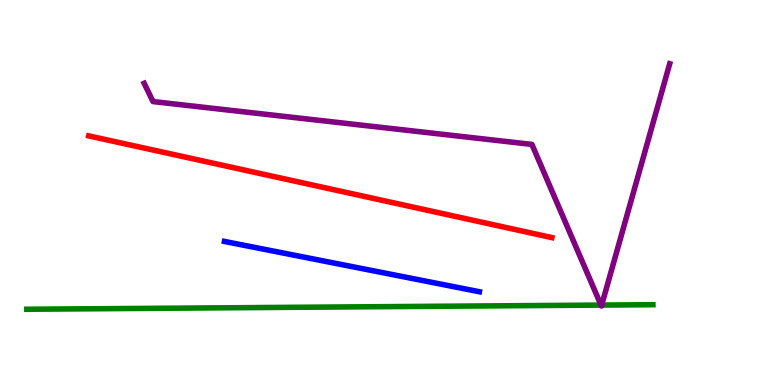[{'lines': ['blue', 'red'], 'intersections': []}, {'lines': ['green', 'red'], 'intersections': []}, {'lines': ['purple', 'red'], 'intersections': []}, {'lines': ['blue', 'green'], 'intersections': []}, {'lines': ['blue', 'purple'], 'intersections': []}, {'lines': ['green', 'purple'], 'intersections': [{'x': 7.75, 'y': 2.08}, {'x': 7.76, 'y': 2.08}]}]